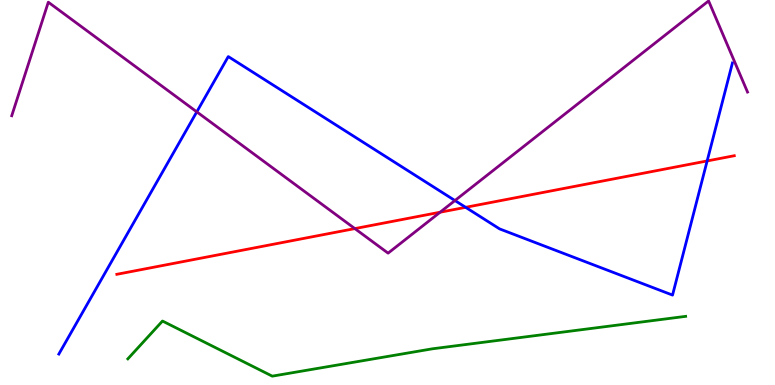[{'lines': ['blue', 'red'], 'intersections': [{'x': 6.01, 'y': 4.61}, {'x': 9.12, 'y': 5.82}]}, {'lines': ['green', 'red'], 'intersections': []}, {'lines': ['purple', 'red'], 'intersections': [{'x': 4.58, 'y': 4.06}, {'x': 5.68, 'y': 4.49}]}, {'lines': ['blue', 'green'], 'intersections': []}, {'lines': ['blue', 'purple'], 'intersections': [{'x': 2.54, 'y': 7.09}, {'x': 5.87, 'y': 4.79}]}, {'lines': ['green', 'purple'], 'intersections': []}]